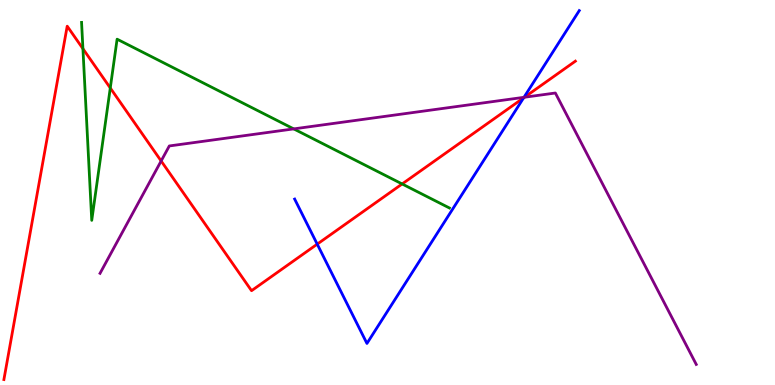[{'lines': ['blue', 'red'], 'intersections': [{'x': 4.09, 'y': 3.66}, {'x': 6.76, 'y': 7.46}]}, {'lines': ['green', 'red'], 'intersections': [{'x': 1.07, 'y': 8.73}, {'x': 1.42, 'y': 7.71}, {'x': 5.19, 'y': 5.22}]}, {'lines': ['purple', 'red'], 'intersections': [{'x': 2.08, 'y': 5.82}, {'x': 6.77, 'y': 7.47}]}, {'lines': ['blue', 'green'], 'intersections': []}, {'lines': ['blue', 'purple'], 'intersections': [{'x': 6.76, 'y': 7.47}]}, {'lines': ['green', 'purple'], 'intersections': [{'x': 3.79, 'y': 6.65}]}]